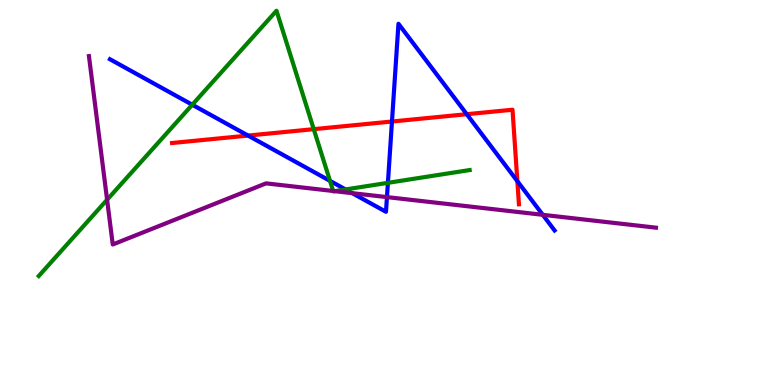[{'lines': ['blue', 'red'], 'intersections': [{'x': 3.2, 'y': 6.48}, {'x': 5.06, 'y': 6.84}, {'x': 6.02, 'y': 7.03}, {'x': 6.68, 'y': 5.29}]}, {'lines': ['green', 'red'], 'intersections': [{'x': 4.05, 'y': 6.65}]}, {'lines': ['purple', 'red'], 'intersections': []}, {'lines': ['blue', 'green'], 'intersections': [{'x': 2.48, 'y': 7.28}, {'x': 4.26, 'y': 5.3}, {'x': 4.46, 'y': 5.08}, {'x': 5.01, 'y': 5.25}]}, {'lines': ['blue', 'purple'], 'intersections': [{'x': 4.55, 'y': 4.98}, {'x': 4.99, 'y': 4.88}, {'x': 7.0, 'y': 4.42}]}, {'lines': ['green', 'purple'], 'intersections': [{'x': 1.38, 'y': 4.81}, {'x': 4.3, 'y': 5.04}, {'x': 4.32, 'y': 5.03}]}]